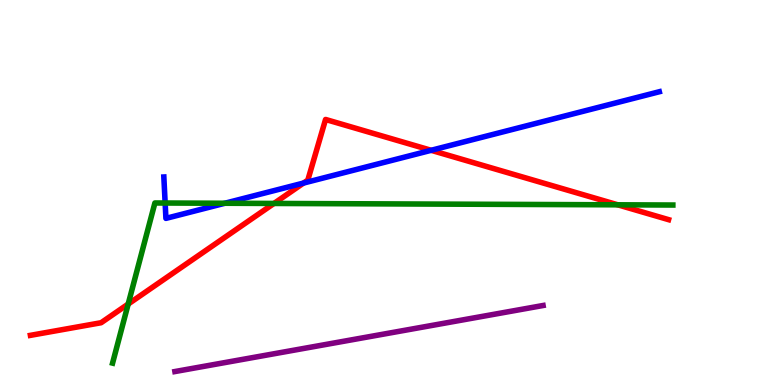[{'lines': ['blue', 'red'], 'intersections': [{'x': 3.92, 'y': 5.25}, {'x': 5.56, 'y': 6.1}]}, {'lines': ['green', 'red'], 'intersections': [{'x': 1.65, 'y': 2.1}, {'x': 3.54, 'y': 4.72}, {'x': 7.97, 'y': 4.68}]}, {'lines': ['purple', 'red'], 'intersections': []}, {'lines': ['blue', 'green'], 'intersections': [{'x': 2.13, 'y': 4.73}, {'x': 2.9, 'y': 4.72}]}, {'lines': ['blue', 'purple'], 'intersections': []}, {'lines': ['green', 'purple'], 'intersections': []}]